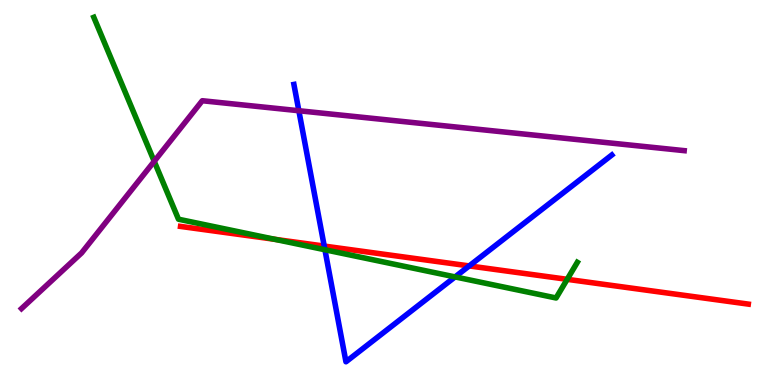[{'lines': ['blue', 'red'], 'intersections': [{'x': 4.18, 'y': 3.61}, {'x': 6.05, 'y': 3.09}]}, {'lines': ['green', 'red'], 'intersections': [{'x': 3.55, 'y': 3.78}, {'x': 7.32, 'y': 2.74}]}, {'lines': ['purple', 'red'], 'intersections': []}, {'lines': ['blue', 'green'], 'intersections': [{'x': 4.19, 'y': 3.51}, {'x': 5.87, 'y': 2.81}]}, {'lines': ['blue', 'purple'], 'intersections': [{'x': 3.86, 'y': 7.12}]}, {'lines': ['green', 'purple'], 'intersections': [{'x': 1.99, 'y': 5.81}]}]